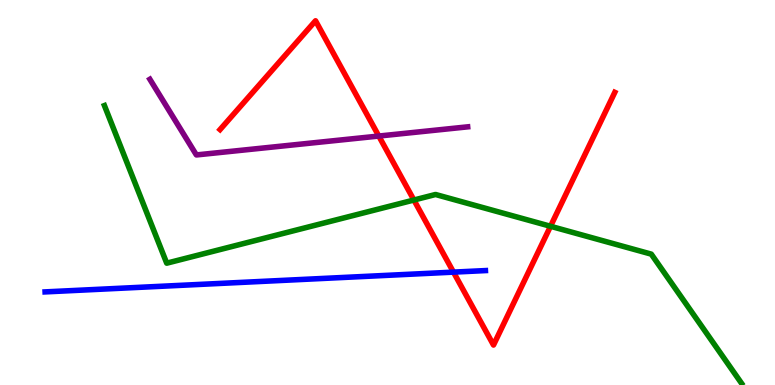[{'lines': ['blue', 'red'], 'intersections': [{'x': 5.85, 'y': 2.93}]}, {'lines': ['green', 'red'], 'intersections': [{'x': 5.34, 'y': 4.8}, {'x': 7.1, 'y': 4.12}]}, {'lines': ['purple', 'red'], 'intersections': [{'x': 4.89, 'y': 6.47}]}, {'lines': ['blue', 'green'], 'intersections': []}, {'lines': ['blue', 'purple'], 'intersections': []}, {'lines': ['green', 'purple'], 'intersections': []}]